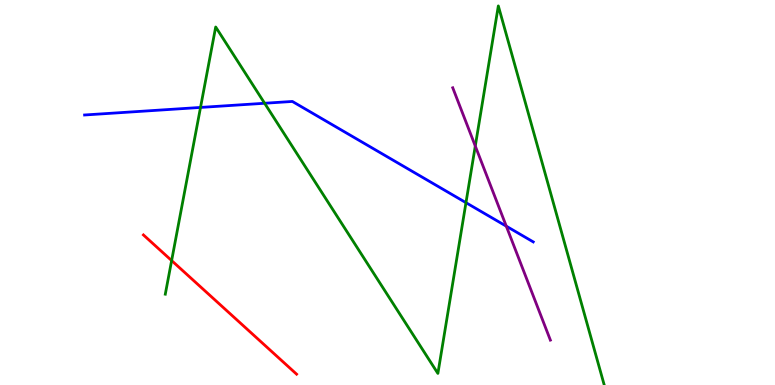[{'lines': ['blue', 'red'], 'intersections': []}, {'lines': ['green', 'red'], 'intersections': [{'x': 2.21, 'y': 3.23}]}, {'lines': ['purple', 'red'], 'intersections': []}, {'lines': ['blue', 'green'], 'intersections': [{'x': 2.59, 'y': 7.21}, {'x': 3.41, 'y': 7.32}, {'x': 6.01, 'y': 4.74}]}, {'lines': ['blue', 'purple'], 'intersections': [{'x': 6.53, 'y': 4.13}]}, {'lines': ['green', 'purple'], 'intersections': [{'x': 6.13, 'y': 6.21}]}]